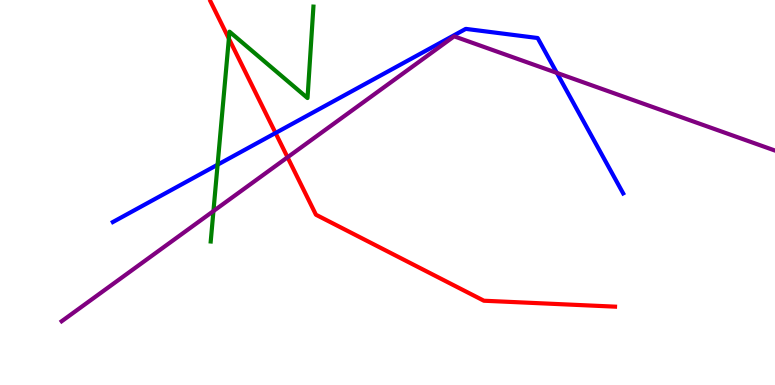[{'lines': ['blue', 'red'], 'intersections': [{'x': 3.56, 'y': 6.55}]}, {'lines': ['green', 'red'], 'intersections': [{'x': 2.95, 'y': 9.0}]}, {'lines': ['purple', 'red'], 'intersections': [{'x': 3.71, 'y': 5.91}]}, {'lines': ['blue', 'green'], 'intersections': [{'x': 2.81, 'y': 5.72}]}, {'lines': ['blue', 'purple'], 'intersections': [{'x': 7.19, 'y': 8.11}]}, {'lines': ['green', 'purple'], 'intersections': [{'x': 2.75, 'y': 4.52}]}]